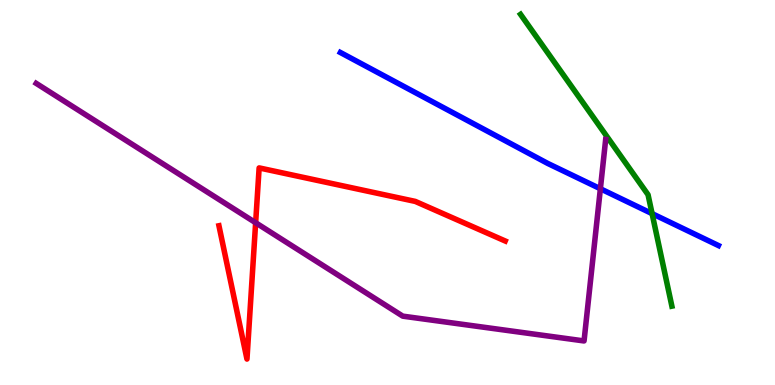[{'lines': ['blue', 'red'], 'intersections': []}, {'lines': ['green', 'red'], 'intersections': []}, {'lines': ['purple', 'red'], 'intersections': [{'x': 3.3, 'y': 4.21}]}, {'lines': ['blue', 'green'], 'intersections': [{'x': 8.41, 'y': 4.45}]}, {'lines': ['blue', 'purple'], 'intersections': [{'x': 7.75, 'y': 5.1}]}, {'lines': ['green', 'purple'], 'intersections': []}]